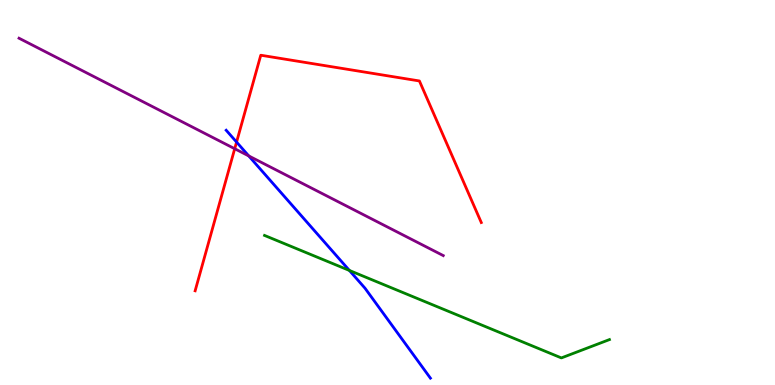[{'lines': ['blue', 'red'], 'intersections': [{'x': 3.05, 'y': 6.31}]}, {'lines': ['green', 'red'], 'intersections': []}, {'lines': ['purple', 'red'], 'intersections': [{'x': 3.03, 'y': 6.14}]}, {'lines': ['blue', 'green'], 'intersections': [{'x': 4.51, 'y': 2.98}]}, {'lines': ['blue', 'purple'], 'intersections': [{'x': 3.21, 'y': 5.95}]}, {'lines': ['green', 'purple'], 'intersections': []}]